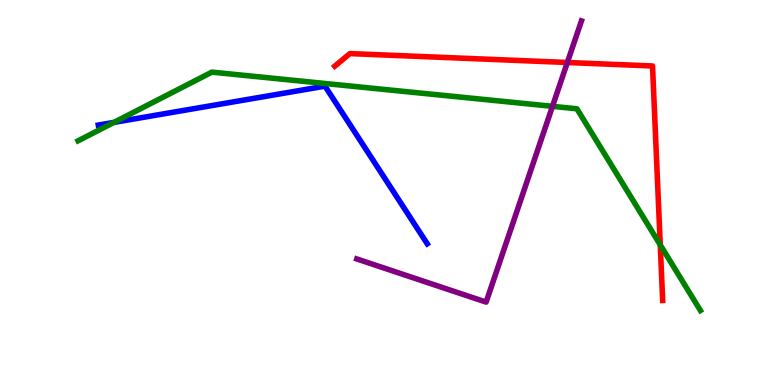[{'lines': ['blue', 'red'], 'intersections': []}, {'lines': ['green', 'red'], 'intersections': [{'x': 8.52, 'y': 3.64}]}, {'lines': ['purple', 'red'], 'intersections': [{'x': 7.32, 'y': 8.38}]}, {'lines': ['blue', 'green'], 'intersections': [{'x': 1.47, 'y': 6.82}]}, {'lines': ['blue', 'purple'], 'intersections': []}, {'lines': ['green', 'purple'], 'intersections': [{'x': 7.13, 'y': 7.24}]}]